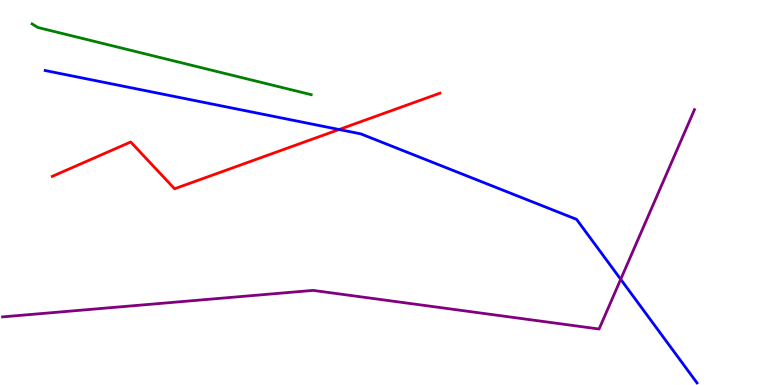[{'lines': ['blue', 'red'], 'intersections': [{'x': 4.38, 'y': 6.64}]}, {'lines': ['green', 'red'], 'intersections': []}, {'lines': ['purple', 'red'], 'intersections': []}, {'lines': ['blue', 'green'], 'intersections': []}, {'lines': ['blue', 'purple'], 'intersections': [{'x': 8.01, 'y': 2.75}]}, {'lines': ['green', 'purple'], 'intersections': []}]